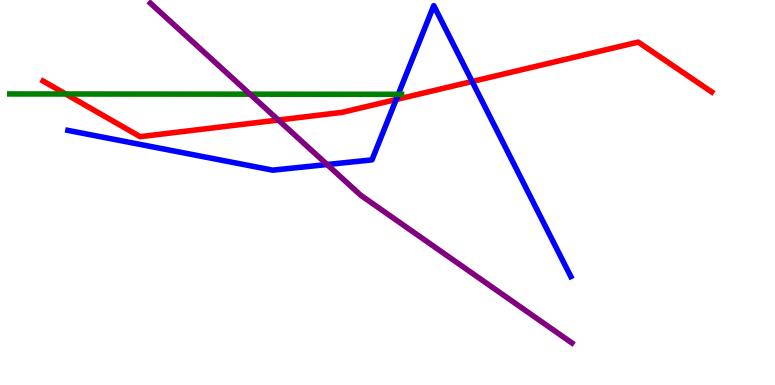[{'lines': ['blue', 'red'], 'intersections': [{'x': 5.11, 'y': 7.41}, {'x': 6.09, 'y': 7.88}]}, {'lines': ['green', 'red'], 'intersections': [{'x': 0.848, 'y': 7.56}]}, {'lines': ['purple', 'red'], 'intersections': [{'x': 3.59, 'y': 6.88}]}, {'lines': ['blue', 'green'], 'intersections': [{'x': 5.14, 'y': 7.55}]}, {'lines': ['blue', 'purple'], 'intersections': [{'x': 4.22, 'y': 5.73}]}, {'lines': ['green', 'purple'], 'intersections': [{'x': 3.23, 'y': 7.55}]}]